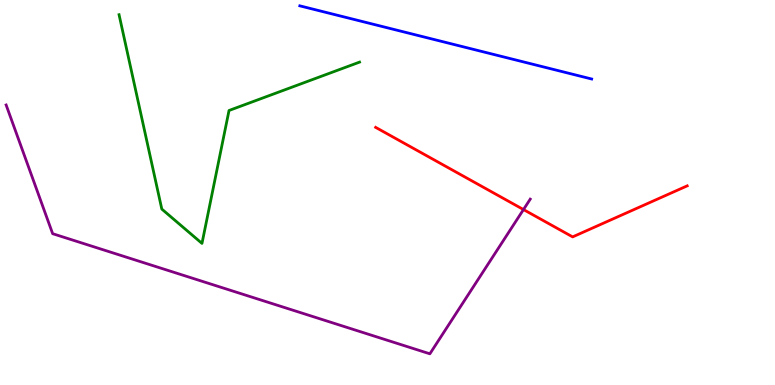[{'lines': ['blue', 'red'], 'intersections': []}, {'lines': ['green', 'red'], 'intersections': []}, {'lines': ['purple', 'red'], 'intersections': [{'x': 6.75, 'y': 4.56}]}, {'lines': ['blue', 'green'], 'intersections': []}, {'lines': ['blue', 'purple'], 'intersections': []}, {'lines': ['green', 'purple'], 'intersections': []}]